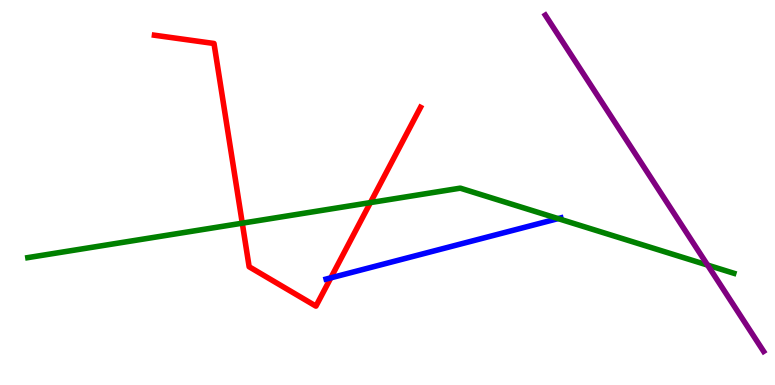[{'lines': ['blue', 'red'], 'intersections': [{'x': 4.27, 'y': 2.78}]}, {'lines': ['green', 'red'], 'intersections': [{'x': 3.13, 'y': 4.2}, {'x': 4.78, 'y': 4.74}]}, {'lines': ['purple', 'red'], 'intersections': []}, {'lines': ['blue', 'green'], 'intersections': [{'x': 7.2, 'y': 4.32}]}, {'lines': ['blue', 'purple'], 'intersections': []}, {'lines': ['green', 'purple'], 'intersections': [{'x': 9.13, 'y': 3.11}]}]